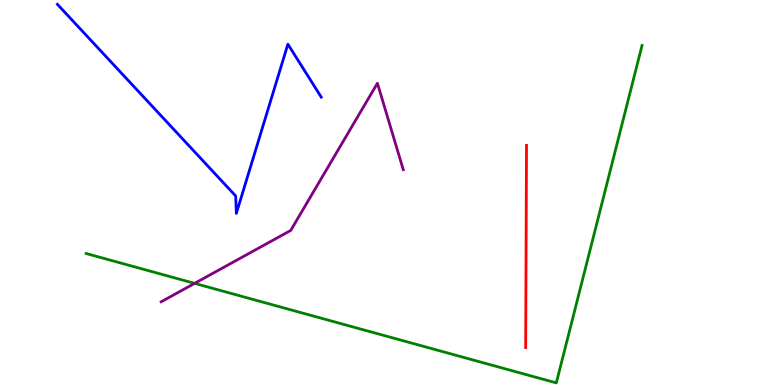[{'lines': ['blue', 'red'], 'intersections': []}, {'lines': ['green', 'red'], 'intersections': []}, {'lines': ['purple', 'red'], 'intersections': []}, {'lines': ['blue', 'green'], 'intersections': []}, {'lines': ['blue', 'purple'], 'intersections': []}, {'lines': ['green', 'purple'], 'intersections': [{'x': 2.51, 'y': 2.64}]}]